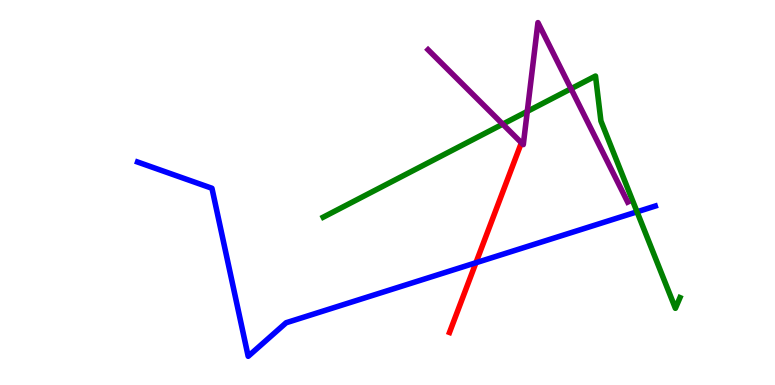[{'lines': ['blue', 'red'], 'intersections': [{'x': 6.14, 'y': 3.18}]}, {'lines': ['green', 'red'], 'intersections': []}, {'lines': ['purple', 'red'], 'intersections': []}, {'lines': ['blue', 'green'], 'intersections': [{'x': 8.22, 'y': 4.5}]}, {'lines': ['blue', 'purple'], 'intersections': []}, {'lines': ['green', 'purple'], 'intersections': [{'x': 6.49, 'y': 6.78}, {'x': 6.8, 'y': 7.11}, {'x': 7.37, 'y': 7.69}]}]